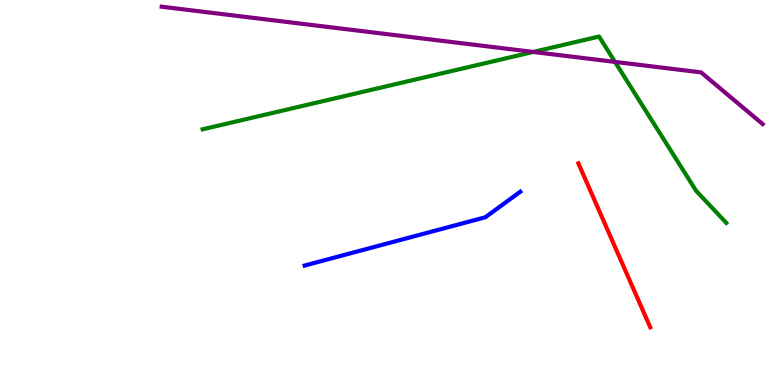[{'lines': ['blue', 'red'], 'intersections': []}, {'lines': ['green', 'red'], 'intersections': []}, {'lines': ['purple', 'red'], 'intersections': []}, {'lines': ['blue', 'green'], 'intersections': []}, {'lines': ['blue', 'purple'], 'intersections': []}, {'lines': ['green', 'purple'], 'intersections': [{'x': 6.88, 'y': 8.65}, {'x': 7.94, 'y': 8.39}]}]